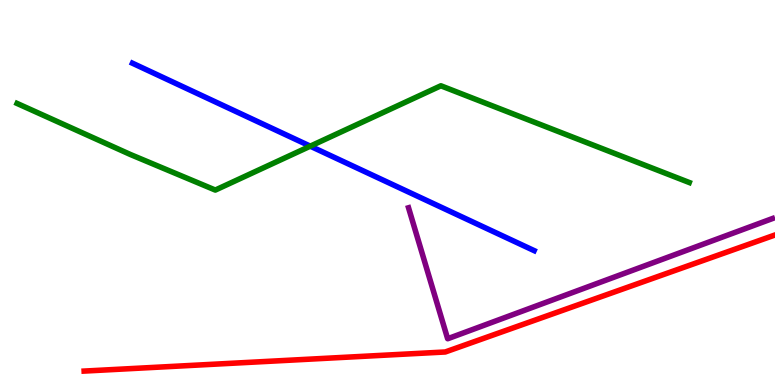[{'lines': ['blue', 'red'], 'intersections': []}, {'lines': ['green', 'red'], 'intersections': []}, {'lines': ['purple', 'red'], 'intersections': []}, {'lines': ['blue', 'green'], 'intersections': [{'x': 4.0, 'y': 6.2}]}, {'lines': ['blue', 'purple'], 'intersections': []}, {'lines': ['green', 'purple'], 'intersections': []}]